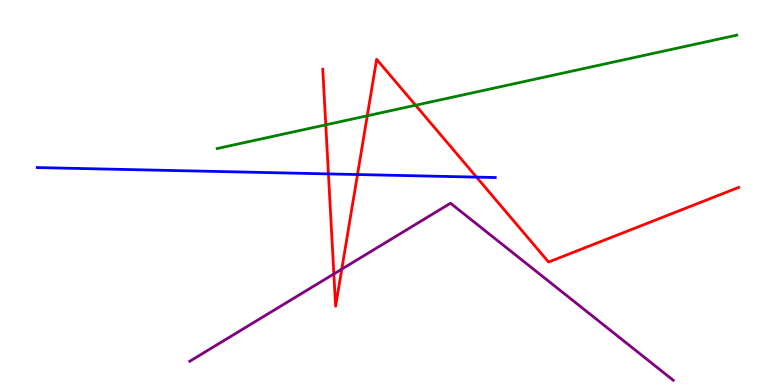[{'lines': ['blue', 'red'], 'intersections': [{'x': 4.24, 'y': 5.48}, {'x': 4.61, 'y': 5.47}, {'x': 6.15, 'y': 5.4}]}, {'lines': ['green', 'red'], 'intersections': [{'x': 4.2, 'y': 6.76}, {'x': 4.74, 'y': 6.99}, {'x': 5.36, 'y': 7.27}]}, {'lines': ['purple', 'red'], 'intersections': [{'x': 4.31, 'y': 2.88}, {'x': 4.41, 'y': 3.01}]}, {'lines': ['blue', 'green'], 'intersections': []}, {'lines': ['blue', 'purple'], 'intersections': []}, {'lines': ['green', 'purple'], 'intersections': []}]